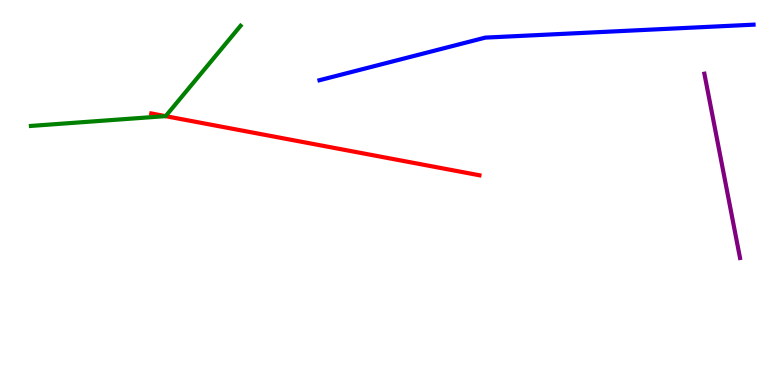[{'lines': ['blue', 'red'], 'intersections': []}, {'lines': ['green', 'red'], 'intersections': [{'x': 2.14, 'y': 6.98}]}, {'lines': ['purple', 'red'], 'intersections': []}, {'lines': ['blue', 'green'], 'intersections': []}, {'lines': ['blue', 'purple'], 'intersections': []}, {'lines': ['green', 'purple'], 'intersections': []}]